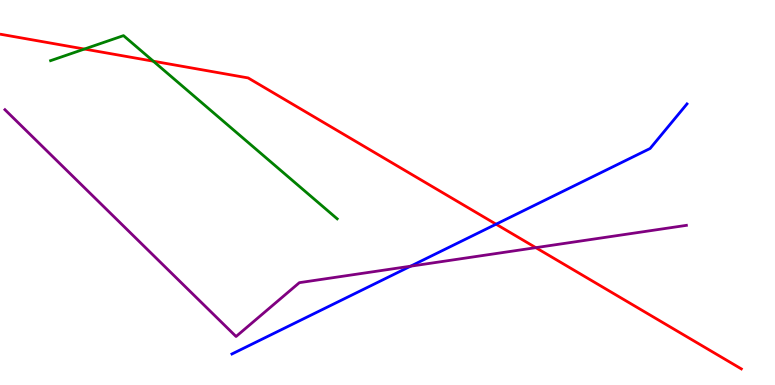[{'lines': ['blue', 'red'], 'intersections': [{'x': 6.4, 'y': 4.18}]}, {'lines': ['green', 'red'], 'intersections': [{'x': 1.09, 'y': 8.73}, {'x': 1.98, 'y': 8.41}]}, {'lines': ['purple', 'red'], 'intersections': [{'x': 6.91, 'y': 3.57}]}, {'lines': ['blue', 'green'], 'intersections': []}, {'lines': ['blue', 'purple'], 'intersections': [{'x': 5.3, 'y': 3.09}]}, {'lines': ['green', 'purple'], 'intersections': []}]